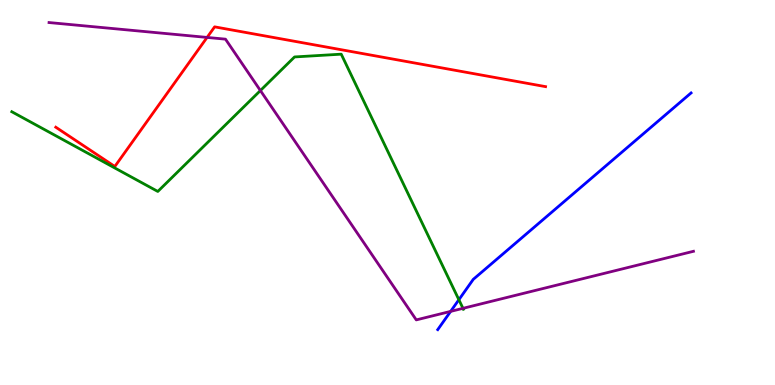[{'lines': ['blue', 'red'], 'intersections': []}, {'lines': ['green', 'red'], 'intersections': []}, {'lines': ['purple', 'red'], 'intersections': [{'x': 2.67, 'y': 9.03}]}, {'lines': ['blue', 'green'], 'intersections': [{'x': 5.92, 'y': 2.21}]}, {'lines': ['blue', 'purple'], 'intersections': [{'x': 5.81, 'y': 1.91}]}, {'lines': ['green', 'purple'], 'intersections': [{'x': 3.36, 'y': 7.65}, {'x': 5.97, 'y': 1.99}]}]